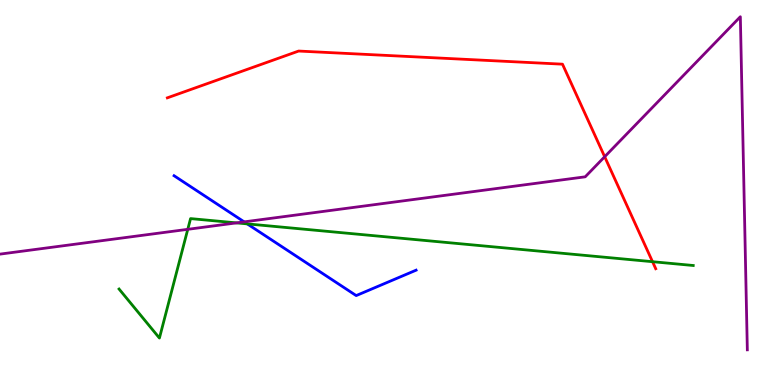[{'lines': ['blue', 'red'], 'intersections': []}, {'lines': ['green', 'red'], 'intersections': [{'x': 8.42, 'y': 3.2}]}, {'lines': ['purple', 'red'], 'intersections': [{'x': 7.8, 'y': 5.93}]}, {'lines': ['blue', 'green'], 'intersections': [{'x': 3.19, 'y': 4.18}]}, {'lines': ['blue', 'purple'], 'intersections': [{'x': 3.15, 'y': 4.24}]}, {'lines': ['green', 'purple'], 'intersections': [{'x': 2.42, 'y': 4.04}, {'x': 3.05, 'y': 4.21}]}]